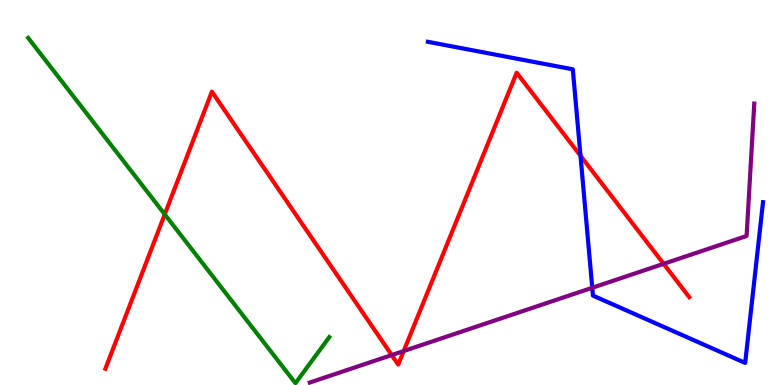[{'lines': ['blue', 'red'], 'intersections': [{'x': 7.49, 'y': 5.95}]}, {'lines': ['green', 'red'], 'intersections': [{'x': 2.13, 'y': 4.43}]}, {'lines': ['purple', 'red'], 'intersections': [{'x': 5.05, 'y': 0.778}, {'x': 5.21, 'y': 0.882}, {'x': 8.56, 'y': 3.15}]}, {'lines': ['blue', 'green'], 'intersections': []}, {'lines': ['blue', 'purple'], 'intersections': [{'x': 7.64, 'y': 2.53}]}, {'lines': ['green', 'purple'], 'intersections': []}]